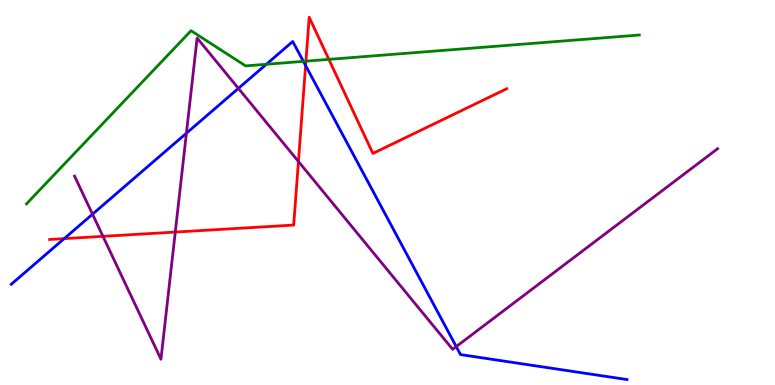[{'lines': ['blue', 'red'], 'intersections': [{'x': 0.828, 'y': 3.8}, {'x': 3.94, 'y': 8.3}]}, {'lines': ['green', 'red'], 'intersections': [{'x': 3.95, 'y': 8.41}, {'x': 4.24, 'y': 8.46}]}, {'lines': ['purple', 'red'], 'intersections': [{'x': 1.33, 'y': 3.86}, {'x': 2.26, 'y': 3.97}, {'x': 3.85, 'y': 5.81}]}, {'lines': ['blue', 'green'], 'intersections': [{'x': 3.44, 'y': 8.33}, {'x': 3.91, 'y': 8.41}]}, {'lines': ['blue', 'purple'], 'intersections': [{'x': 1.19, 'y': 4.44}, {'x': 2.41, 'y': 6.54}, {'x': 3.08, 'y': 7.7}, {'x': 5.89, 'y': 0.998}]}, {'lines': ['green', 'purple'], 'intersections': []}]